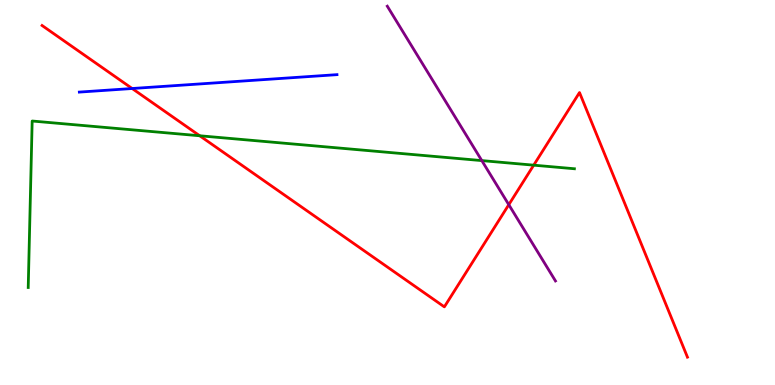[{'lines': ['blue', 'red'], 'intersections': [{'x': 1.71, 'y': 7.7}]}, {'lines': ['green', 'red'], 'intersections': [{'x': 2.58, 'y': 6.47}, {'x': 6.89, 'y': 5.71}]}, {'lines': ['purple', 'red'], 'intersections': [{'x': 6.57, 'y': 4.68}]}, {'lines': ['blue', 'green'], 'intersections': []}, {'lines': ['blue', 'purple'], 'intersections': []}, {'lines': ['green', 'purple'], 'intersections': [{'x': 6.22, 'y': 5.83}]}]